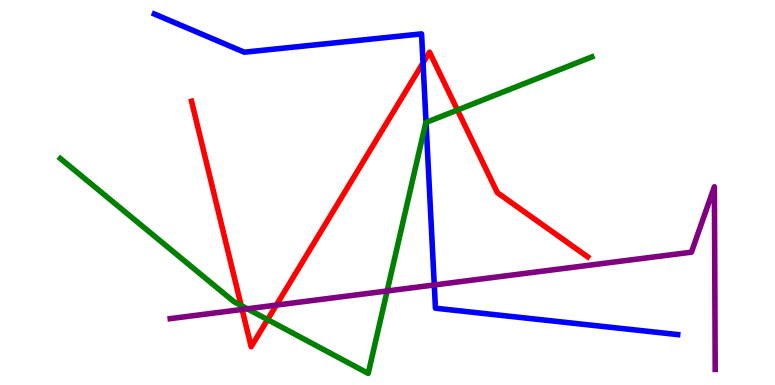[{'lines': ['blue', 'red'], 'intersections': [{'x': 5.46, 'y': 8.37}]}, {'lines': ['green', 'red'], 'intersections': [{'x': 3.11, 'y': 2.07}, {'x': 3.45, 'y': 1.7}, {'x': 5.9, 'y': 7.14}]}, {'lines': ['purple', 'red'], 'intersections': [{'x': 3.12, 'y': 1.96}, {'x': 3.57, 'y': 2.08}]}, {'lines': ['blue', 'green'], 'intersections': [{'x': 5.5, 'y': 6.82}]}, {'lines': ['blue', 'purple'], 'intersections': [{'x': 5.6, 'y': 2.6}]}, {'lines': ['green', 'purple'], 'intersections': [{'x': 3.19, 'y': 1.98}, {'x': 5.0, 'y': 2.44}]}]